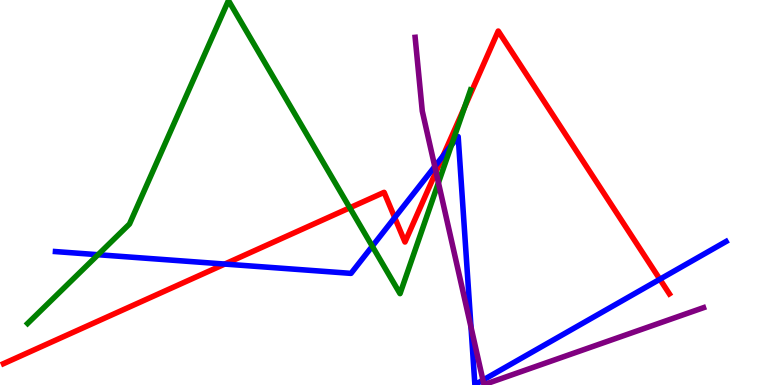[{'lines': ['blue', 'red'], 'intersections': [{'x': 2.9, 'y': 3.14}, {'x': 5.09, 'y': 4.35}, {'x': 5.72, 'y': 5.95}, {'x': 8.51, 'y': 2.75}]}, {'lines': ['green', 'red'], 'intersections': [{'x': 4.51, 'y': 4.6}, {'x': 6.0, 'y': 7.22}]}, {'lines': ['purple', 'red'], 'intersections': [{'x': 5.63, 'y': 5.54}]}, {'lines': ['blue', 'green'], 'intersections': [{'x': 1.27, 'y': 3.38}, {'x': 4.8, 'y': 3.6}, {'x': 5.82, 'y': 6.23}]}, {'lines': ['blue', 'purple'], 'intersections': [{'x': 5.61, 'y': 5.68}, {'x': 6.08, 'y': 1.5}, {'x': 6.23, 'y': 0.127}]}, {'lines': ['green', 'purple'], 'intersections': [{'x': 5.66, 'y': 5.25}]}]